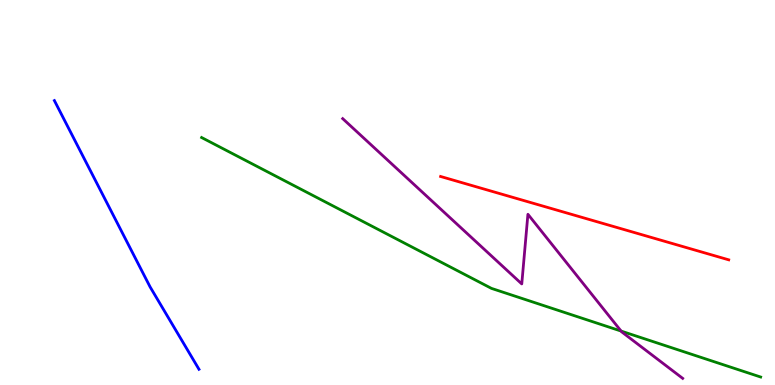[{'lines': ['blue', 'red'], 'intersections': []}, {'lines': ['green', 'red'], 'intersections': []}, {'lines': ['purple', 'red'], 'intersections': []}, {'lines': ['blue', 'green'], 'intersections': []}, {'lines': ['blue', 'purple'], 'intersections': []}, {'lines': ['green', 'purple'], 'intersections': [{'x': 8.01, 'y': 1.4}]}]